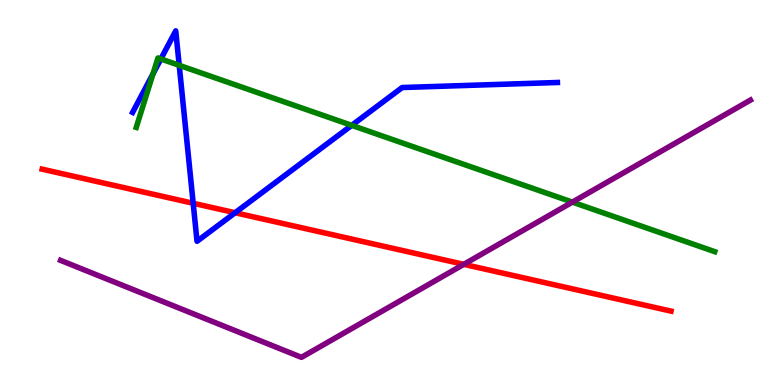[{'lines': ['blue', 'red'], 'intersections': [{'x': 2.49, 'y': 4.72}, {'x': 3.03, 'y': 4.47}]}, {'lines': ['green', 'red'], 'intersections': []}, {'lines': ['purple', 'red'], 'intersections': [{'x': 5.98, 'y': 3.13}]}, {'lines': ['blue', 'green'], 'intersections': [{'x': 1.97, 'y': 8.08}, {'x': 2.08, 'y': 8.47}, {'x': 2.31, 'y': 8.3}, {'x': 4.54, 'y': 6.74}]}, {'lines': ['blue', 'purple'], 'intersections': []}, {'lines': ['green', 'purple'], 'intersections': [{'x': 7.39, 'y': 4.75}]}]